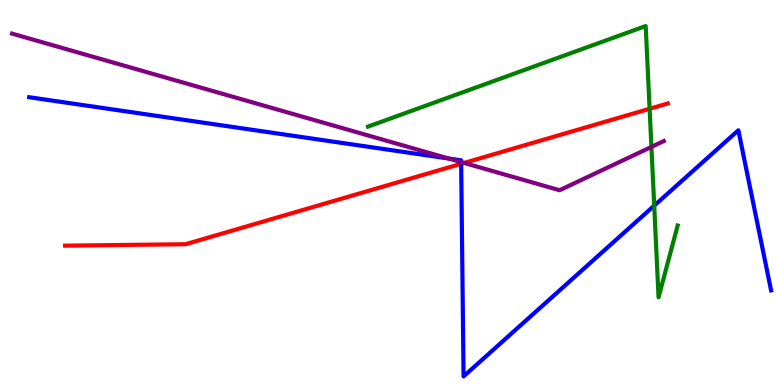[{'lines': ['blue', 'red'], 'intersections': [{'x': 5.95, 'y': 5.75}]}, {'lines': ['green', 'red'], 'intersections': [{'x': 8.38, 'y': 7.17}]}, {'lines': ['purple', 'red'], 'intersections': [{'x': 5.99, 'y': 5.77}]}, {'lines': ['blue', 'green'], 'intersections': [{'x': 8.44, 'y': 4.66}]}, {'lines': ['blue', 'purple'], 'intersections': [{'x': 5.79, 'y': 5.88}, {'x': 5.95, 'y': 5.79}]}, {'lines': ['green', 'purple'], 'intersections': [{'x': 8.41, 'y': 6.18}]}]